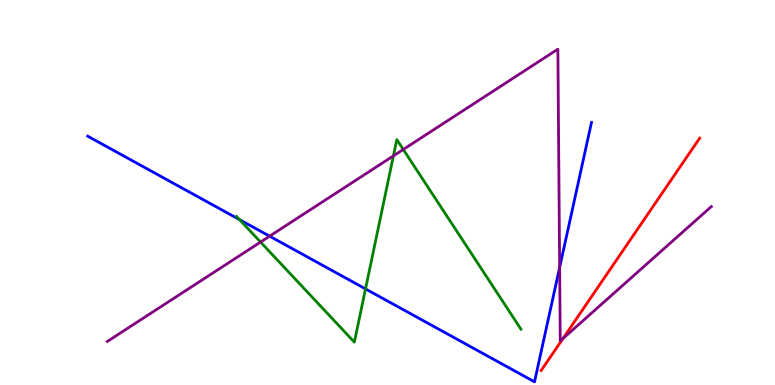[{'lines': ['blue', 'red'], 'intersections': []}, {'lines': ['green', 'red'], 'intersections': []}, {'lines': ['purple', 'red'], 'intersections': [{'x': 7.26, 'y': 1.21}]}, {'lines': ['blue', 'green'], 'intersections': [{'x': 3.09, 'y': 4.3}, {'x': 4.72, 'y': 2.5}]}, {'lines': ['blue', 'purple'], 'intersections': [{'x': 3.48, 'y': 3.87}, {'x': 7.22, 'y': 3.05}]}, {'lines': ['green', 'purple'], 'intersections': [{'x': 3.36, 'y': 3.71}, {'x': 5.08, 'y': 5.95}, {'x': 5.2, 'y': 6.12}]}]